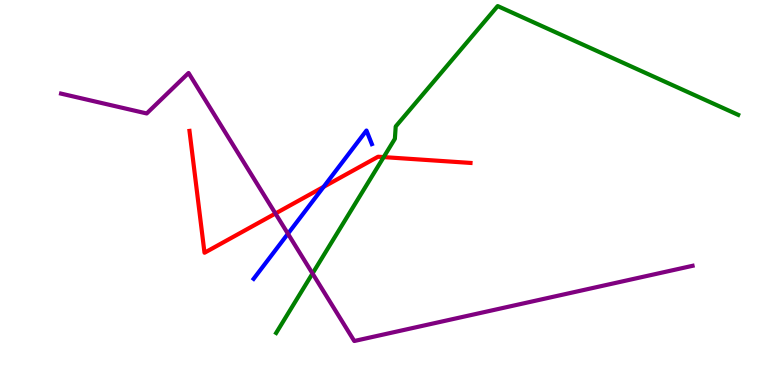[{'lines': ['blue', 'red'], 'intersections': [{'x': 4.18, 'y': 5.15}]}, {'lines': ['green', 'red'], 'intersections': [{'x': 4.95, 'y': 5.92}]}, {'lines': ['purple', 'red'], 'intersections': [{'x': 3.55, 'y': 4.45}]}, {'lines': ['blue', 'green'], 'intersections': []}, {'lines': ['blue', 'purple'], 'intersections': [{'x': 3.72, 'y': 3.93}]}, {'lines': ['green', 'purple'], 'intersections': [{'x': 4.03, 'y': 2.9}]}]